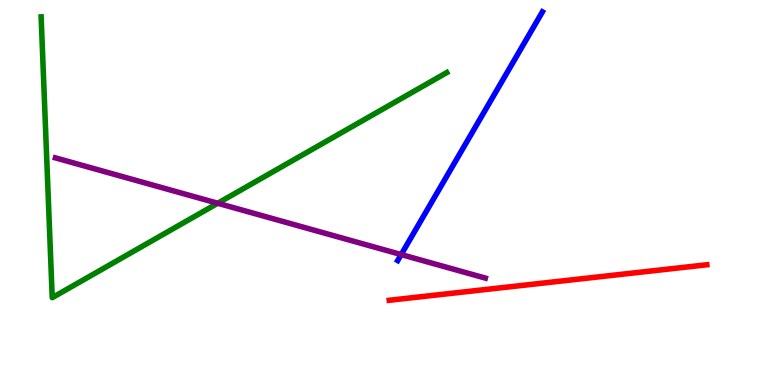[{'lines': ['blue', 'red'], 'intersections': []}, {'lines': ['green', 'red'], 'intersections': []}, {'lines': ['purple', 'red'], 'intersections': []}, {'lines': ['blue', 'green'], 'intersections': []}, {'lines': ['blue', 'purple'], 'intersections': [{'x': 5.18, 'y': 3.39}]}, {'lines': ['green', 'purple'], 'intersections': [{'x': 2.81, 'y': 4.72}]}]